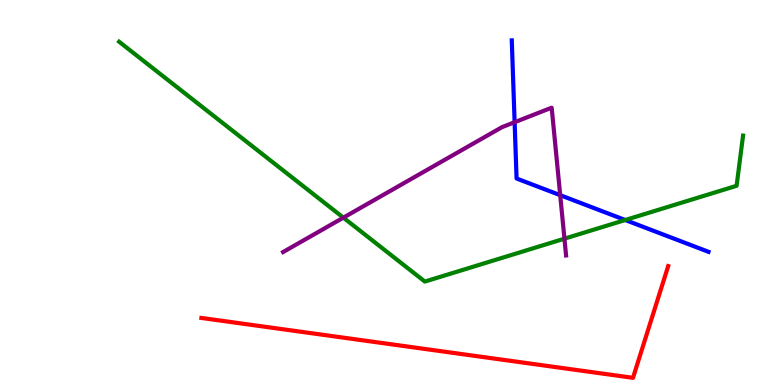[{'lines': ['blue', 'red'], 'intersections': []}, {'lines': ['green', 'red'], 'intersections': []}, {'lines': ['purple', 'red'], 'intersections': []}, {'lines': ['blue', 'green'], 'intersections': [{'x': 8.07, 'y': 4.29}]}, {'lines': ['blue', 'purple'], 'intersections': [{'x': 6.64, 'y': 6.83}, {'x': 7.23, 'y': 4.93}]}, {'lines': ['green', 'purple'], 'intersections': [{'x': 4.43, 'y': 4.35}, {'x': 7.28, 'y': 3.8}]}]